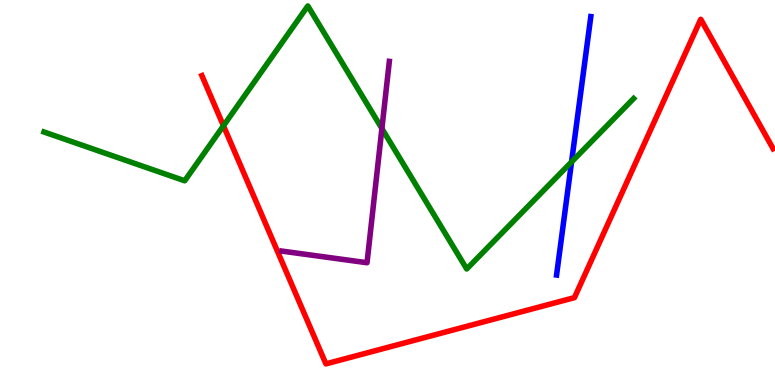[{'lines': ['blue', 'red'], 'intersections': []}, {'lines': ['green', 'red'], 'intersections': [{'x': 2.88, 'y': 6.73}]}, {'lines': ['purple', 'red'], 'intersections': []}, {'lines': ['blue', 'green'], 'intersections': [{'x': 7.37, 'y': 5.79}]}, {'lines': ['blue', 'purple'], 'intersections': []}, {'lines': ['green', 'purple'], 'intersections': [{'x': 4.93, 'y': 6.66}]}]